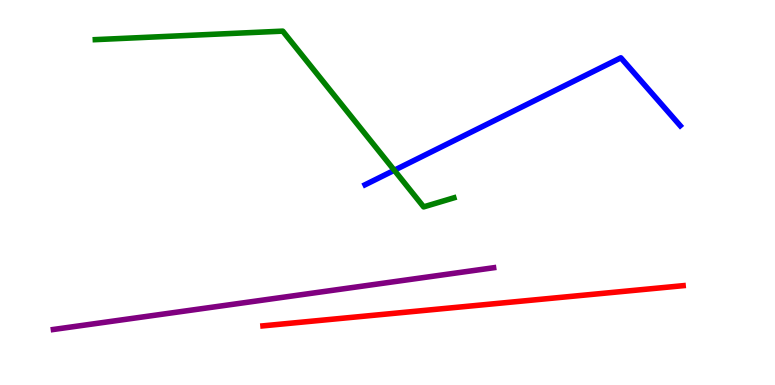[{'lines': ['blue', 'red'], 'intersections': []}, {'lines': ['green', 'red'], 'intersections': []}, {'lines': ['purple', 'red'], 'intersections': []}, {'lines': ['blue', 'green'], 'intersections': [{'x': 5.09, 'y': 5.58}]}, {'lines': ['blue', 'purple'], 'intersections': []}, {'lines': ['green', 'purple'], 'intersections': []}]